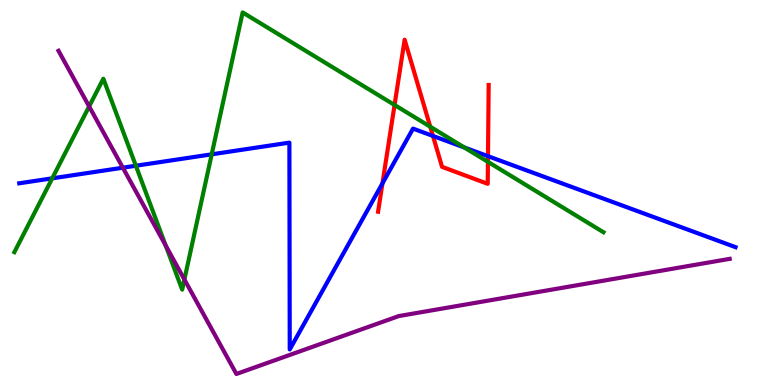[{'lines': ['blue', 'red'], 'intersections': [{'x': 4.93, 'y': 5.24}, {'x': 5.59, 'y': 6.47}, {'x': 6.3, 'y': 5.94}]}, {'lines': ['green', 'red'], 'intersections': [{'x': 5.09, 'y': 7.27}, {'x': 5.55, 'y': 6.71}, {'x': 6.3, 'y': 5.8}]}, {'lines': ['purple', 'red'], 'intersections': []}, {'lines': ['blue', 'green'], 'intersections': [{'x': 0.674, 'y': 5.37}, {'x': 1.75, 'y': 5.69}, {'x': 2.73, 'y': 5.99}, {'x': 5.99, 'y': 6.17}]}, {'lines': ['blue', 'purple'], 'intersections': [{'x': 1.59, 'y': 5.64}]}, {'lines': ['green', 'purple'], 'intersections': [{'x': 1.15, 'y': 7.24}, {'x': 2.14, 'y': 3.62}, {'x': 2.38, 'y': 2.74}]}]